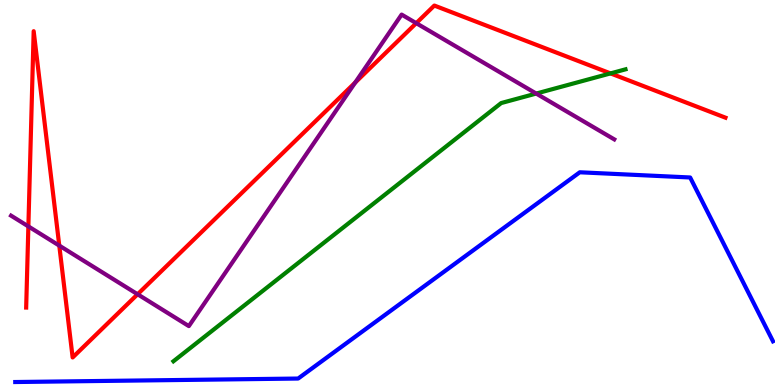[{'lines': ['blue', 'red'], 'intersections': []}, {'lines': ['green', 'red'], 'intersections': [{'x': 7.88, 'y': 8.09}]}, {'lines': ['purple', 'red'], 'intersections': [{'x': 0.366, 'y': 4.12}, {'x': 0.765, 'y': 3.62}, {'x': 1.78, 'y': 2.36}, {'x': 4.58, 'y': 7.86}, {'x': 5.37, 'y': 9.4}]}, {'lines': ['blue', 'green'], 'intersections': []}, {'lines': ['blue', 'purple'], 'intersections': []}, {'lines': ['green', 'purple'], 'intersections': [{'x': 6.92, 'y': 7.57}]}]